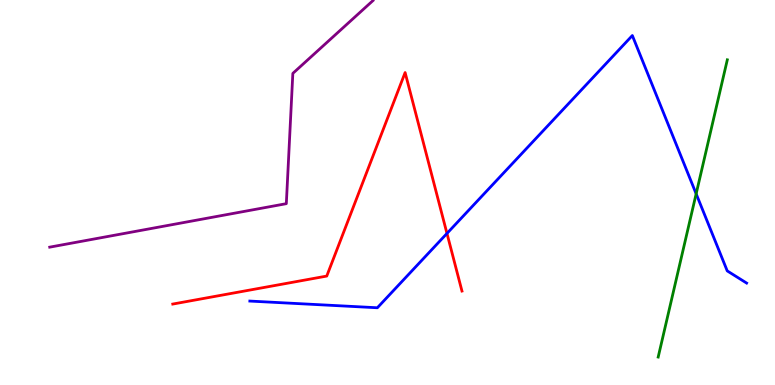[{'lines': ['blue', 'red'], 'intersections': [{'x': 5.77, 'y': 3.94}]}, {'lines': ['green', 'red'], 'intersections': []}, {'lines': ['purple', 'red'], 'intersections': []}, {'lines': ['blue', 'green'], 'intersections': [{'x': 8.98, 'y': 4.97}]}, {'lines': ['blue', 'purple'], 'intersections': []}, {'lines': ['green', 'purple'], 'intersections': []}]